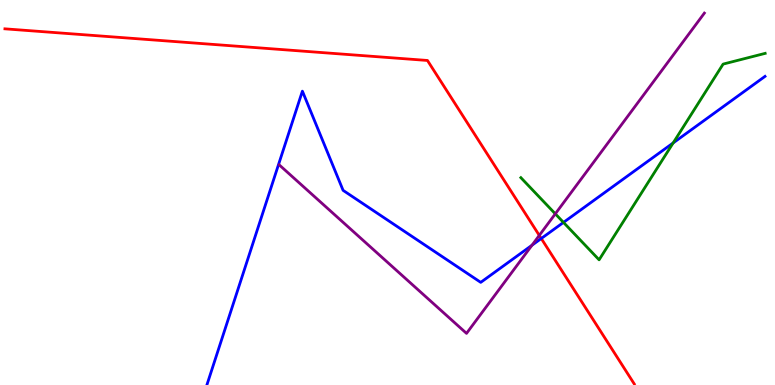[{'lines': ['blue', 'red'], 'intersections': [{'x': 6.98, 'y': 3.81}]}, {'lines': ['green', 'red'], 'intersections': []}, {'lines': ['purple', 'red'], 'intersections': [{'x': 6.96, 'y': 3.89}]}, {'lines': ['blue', 'green'], 'intersections': [{'x': 7.27, 'y': 4.22}, {'x': 8.69, 'y': 6.29}]}, {'lines': ['blue', 'purple'], 'intersections': [{'x': 6.86, 'y': 3.63}]}, {'lines': ['green', 'purple'], 'intersections': [{'x': 7.17, 'y': 4.45}]}]